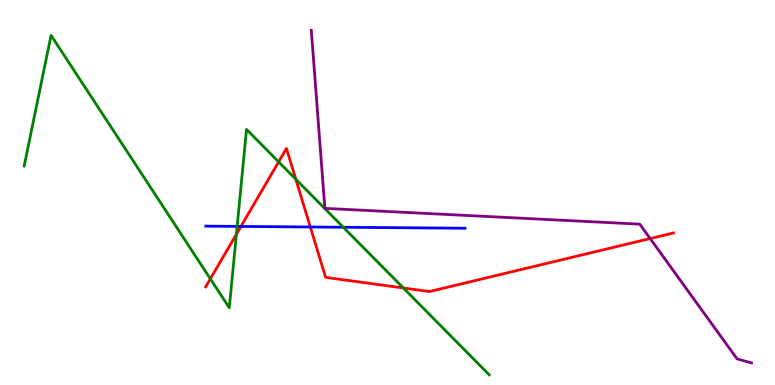[{'lines': ['blue', 'red'], 'intersections': [{'x': 3.11, 'y': 4.12}, {'x': 4.0, 'y': 4.1}]}, {'lines': ['green', 'red'], 'intersections': [{'x': 2.71, 'y': 2.76}, {'x': 3.05, 'y': 3.92}, {'x': 3.6, 'y': 5.8}, {'x': 3.82, 'y': 5.34}, {'x': 5.2, 'y': 2.52}]}, {'lines': ['purple', 'red'], 'intersections': [{'x': 8.39, 'y': 3.8}]}, {'lines': ['blue', 'green'], 'intersections': [{'x': 3.06, 'y': 4.12}, {'x': 4.43, 'y': 4.1}]}, {'lines': ['blue', 'purple'], 'intersections': []}, {'lines': ['green', 'purple'], 'intersections': []}]